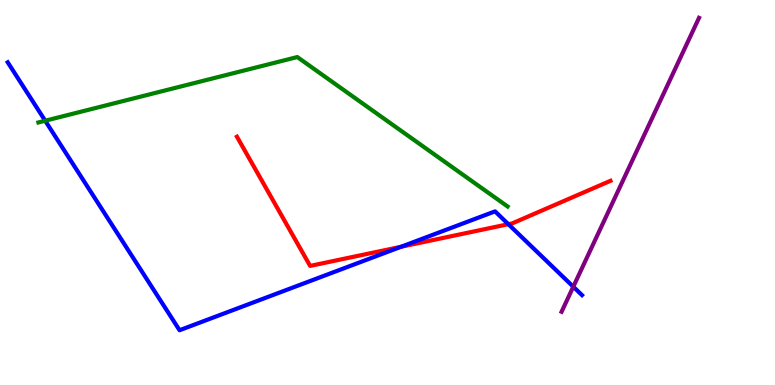[{'lines': ['blue', 'red'], 'intersections': [{'x': 5.18, 'y': 3.59}, {'x': 6.56, 'y': 4.18}]}, {'lines': ['green', 'red'], 'intersections': []}, {'lines': ['purple', 'red'], 'intersections': []}, {'lines': ['blue', 'green'], 'intersections': [{'x': 0.583, 'y': 6.86}]}, {'lines': ['blue', 'purple'], 'intersections': [{'x': 7.4, 'y': 2.55}]}, {'lines': ['green', 'purple'], 'intersections': []}]